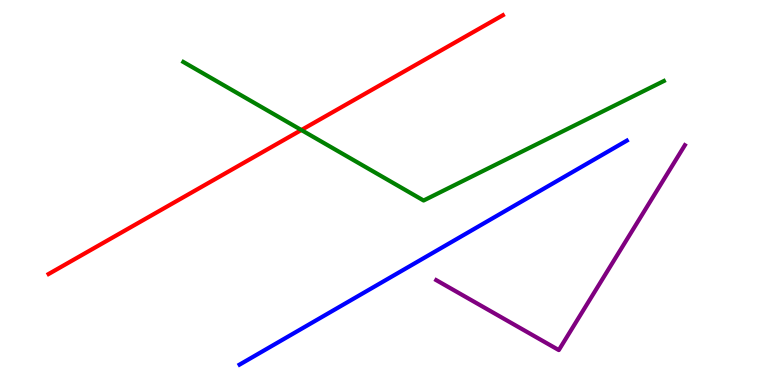[{'lines': ['blue', 'red'], 'intersections': []}, {'lines': ['green', 'red'], 'intersections': [{'x': 3.89, 'y': 6.62}]}, {'lines': ['purple', 'red'], 'intersections': []}, {'lines': ['blue', 'green'], 'intersections': []}, {'lines': ['blue', 'purple'], 'intersections': []}, {'lines': ['green', 'purple'], 'intersections': []}]